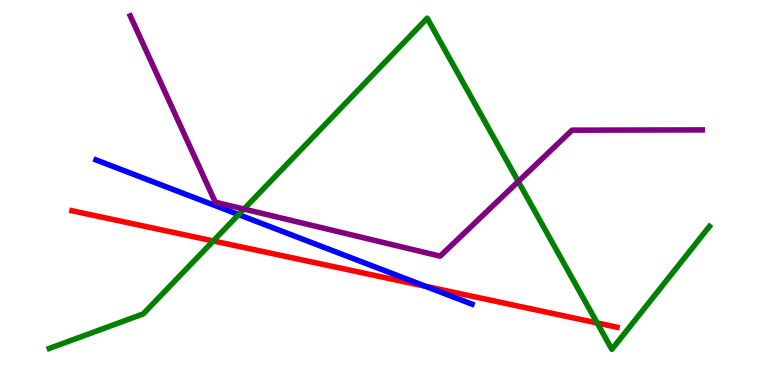[{'lines': ['blue', 'red'], 'intersections': [{'x': 5.49, 'y': 2.56}]}, {'lines': ['green', 'red'], 'intersections': [{'x': 2.75, 'y': 3.74}, {'x': 7.71, 'y': 1.61}]}, {'lines': ['purple', 'red'], 'intersections': []}, {'lines': ['blue', 'green'], 'intersections': [{'x': 3.08, 'y': 4.43}]}, {'lines': ['blue', 'purple'], 'intersections': []}, {'lines': ['green', 'purple'], 'intersections': [{'x': 3.15, 'y': 4.57}, {'x': 6.69, 'y': 5.29}]}]